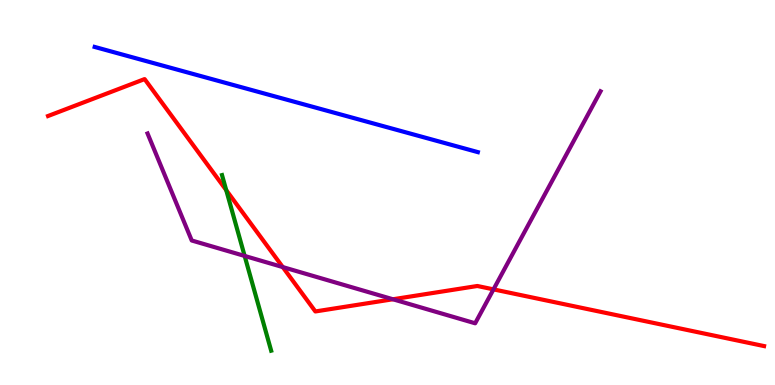[{'lines': ['blue', 'red'], 'intersections': []}, {'lines': ['green', 'red'], 'intersections': [{'x': 2.92, 'y': 5.06}]}, {'lines': ['purple', 'red'], 'intersections': [{'x': 3.65, 'y': 3.06}, {'x': 5.07, 'y': 2.23}, {'x': 6.37, 'y': 2.48}]}, {'lines': ['blue', 'green'], 'intersections': []}, {'lines': ['blue', 'purple'], 'intersections': []}, {'lines': ['green', 'purple'], 'intersections': [{'x': 3.16, 'y': 3.35}]}]